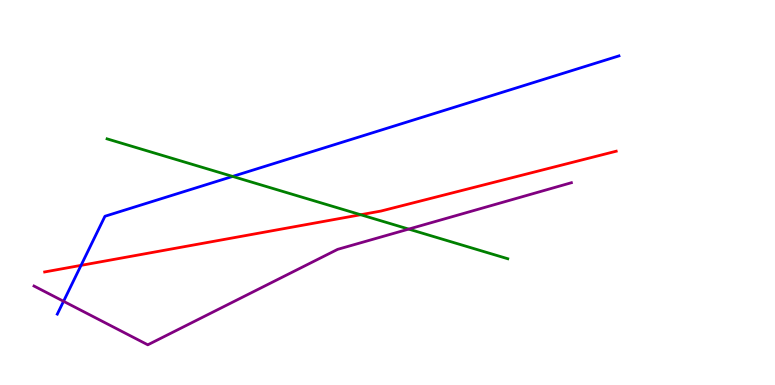[{'lines': ['blue', 'red'], 'intersections': [{'x': 1.05, 'y': 3.11}]}, {'lines': ['green', 'red'], 'intersections': [{'x': 4.65, 'y': 4.42}]}, {'lines': ['purple', 'red'], 'intersections': []}, {'lines': ['blue', 'green'], 'intersections': [{'x': 3.0, 'y': 5.42}]}, {'lines': ['blue', 'purple'], 'intersections': [{'x': 0.82, 'y': 2.17}]}, {'lines': ['green', 'purple'], 'intersections': [{'x': 5.27, 'y': 4.05}]}]